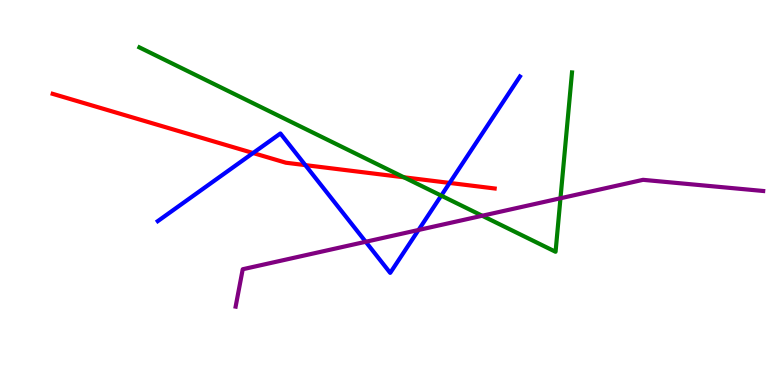[{'lines': ['blue', 'red'], 'intersections': [{'x': 3.27, 'y': 6.03}, {'x': 3.94, 'y': 5.71}, {'x': 5.8, 'y': 5.25}]}, {'lines': ['green', 'red'], 'intersections': [{'x': 5.21, 'y': 5.4}]}, {'lines': ['purple', 'red'], 'intersections': []}, {'lines': ['blue', 'green'], 'intersections': [{'x': 5.69, 'y': 4.92}]}, {'lines': ['blue', 'purple'], 'intersections': [{'x': 4.72, 'y': 3.72}, {'x': 5.4, 'y': 4.03}]}, {'lines': ['green', 'purple'], 'intersections': [{'x': 6.22, 'y': 4.4}, {'x': 7.23, 'y': 4.85}]}]